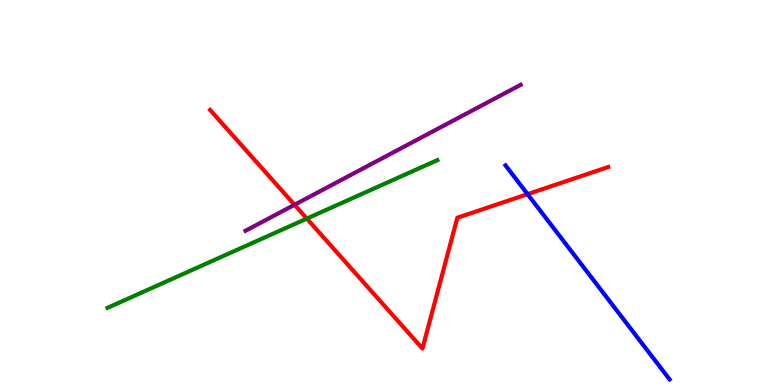[{'lines': ['blue', 'red'], 'intersections': [{'x': 6.81, 'y': 4.96}]}, {'lines': ['green', 'red'], 'intersections': [{'x': 3.96, 'y': 4.32}]}, {'lines': ['purple', 'red'], 'intersections': [{'x': 3.8, 'y': 4.68}]}, {'lines': ['blue', 'green'], 'intersections': []}, {'lines': ['blue', 'purple'], 'intersections': []}, {'lines': ['green', 'purple'], 'intersections': []}]